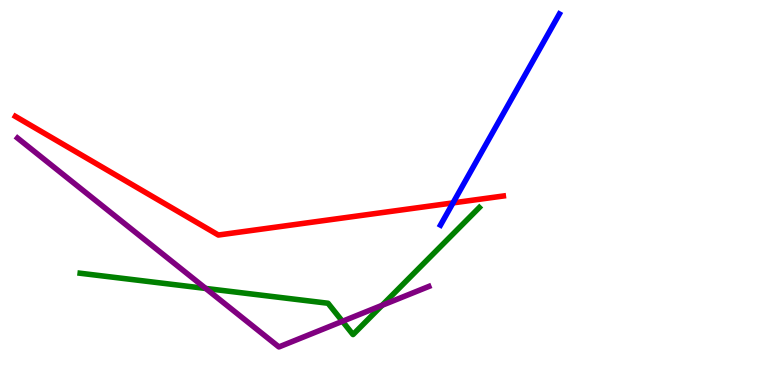[{'lines': ['blue', 'red'], 'intersections': [{'x': 5.85, 'y': 4.73}]}, {'lines': ['green', 'red'], 'intersections': []}, {'lines': ['purple', 'red'], 'intersections': []}, {'lines': ['blue', 'green'], 'intersections': []}, {'lines': ['blue', 'purple'], 'intersections': []}, {'lines': ['green', 'purple'], 'intersections': [{'x': 2.65, 'y': 2.51}, {'x': 4.42, 'y': 1.65}, {'x': 4.93, 'y': 2.07}]}]